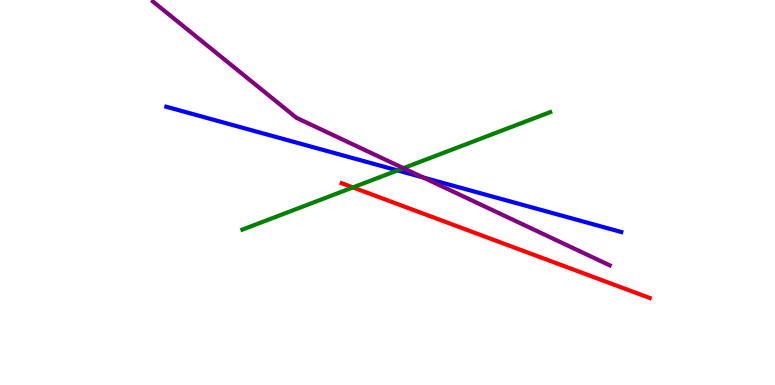[{'lines': ['blue', 'red'], 'intersections': []}, {'lines': ['green', 'red'], 'intersections': [{'x': 4.55, 'y': 5.13}]}, {'lines': ['purple', 'red'], 'intersections': []}, {'lines': ['blue', 'green'], 'intersections': [{'x': 5.13, 'y': 5.57}]}, {'lines': ['blue', 'purple'], 'intersections': [{'x': 5.46, 'y': 5.39}]}, {'lines': ['green', 'purple'], 'intersections': [{'x': 5.2, 'y': 5.63}]}]